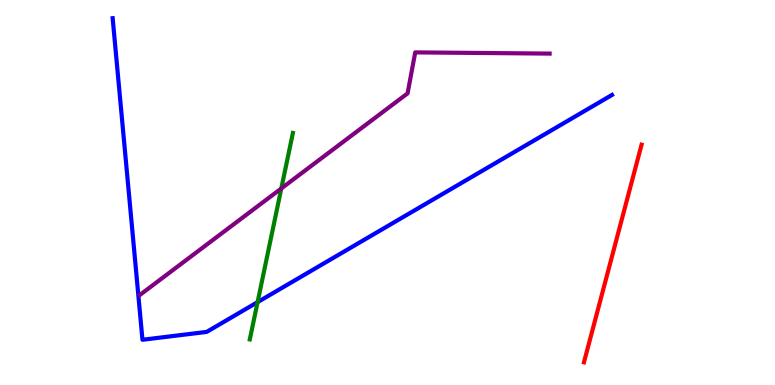[{'lines': ['blue', 'red'], 'intersections': []}, {'lines': ['green', 'red'], 'intersections': []}, {'lines': ['purple', 'red'], 'intersections': []}, {'lines': ['blue', 'green'], 'intersections': [{'x': 3.32, 'y': 2.15}]}, {'lines': ['blue', 'purple'], 'intersections': []}, {'lines': ['green', 'purple'], 'intersections': [{'x': 3.63, 'y': 5.11}]}]